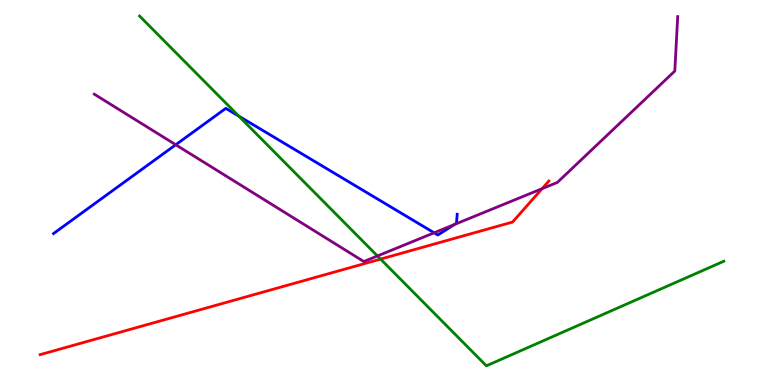[{'lines': ['blue', 'red'], 'intersections': []}, {'lines': ['green', 'red'], 'intersections': [{'x': 4.91, 'y': 3.27}]}, {'lines': ['purple', 'red'], 'intersections': [{'x': 7.0, 'y': 5.1}]}, {'lines': ['blue', 'green'], 'intersections': [{'x': 3.08, 'y': 6.98}]}, {'lines': ['blue', 'purple'], 'intersections': [{'x': 2.27, 'y': 6.24}, {'x': 5.6, 'y': 3.95}, {'x': 5.86, 'y': 4.17}]}, {'lines': ['green', 'purple'], 'intersections': [{'x': 4.87, 'y': 3.35}]}]